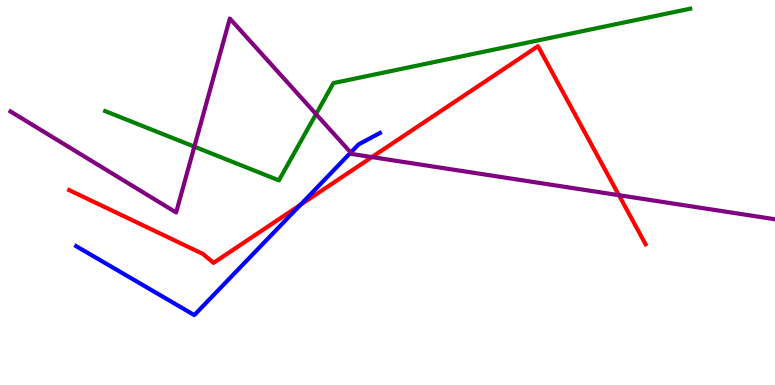[{'lines': ['blue', 'red'], 'intersections': [{'x': 3.88, 'y': 4.68}]}, {'lines': ['green', 'red'], 'intersections': []}, {'lines': ['purple', 'red'], 'intersections': [{'x': 4.8, 'y': 5.92}, {'x': 7.99, 'y': 4.93}]}, {'lines': ['blue', 'green'], 'intersections': []}, {'lines': ['blue', 'purple'], 'intersections': [{'x': 4.53, 'y': 6.04}]}, {'lines': ['green', 'purple'], 'intersections': [{'x': 2.51, 'y': 6.19}, {'x': 4.08, 'y': 7.04}]}]